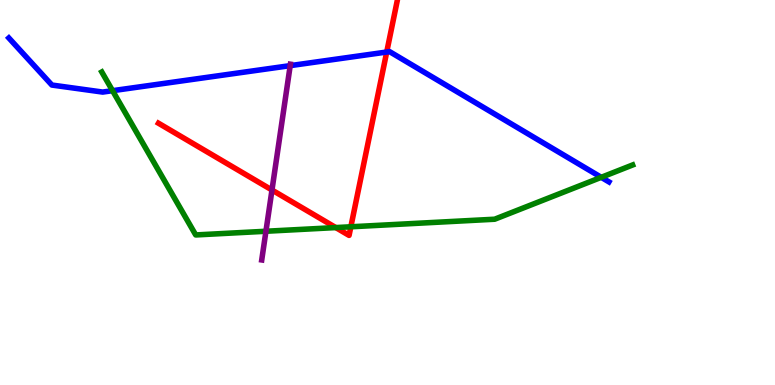[{'lines': ['blue', 'red'], 'intersections': [{'x': 4.99, 'y': 8.65}]}, {'lines': ['green', 'red'], 'intersections': [{'x': 4.33, 'y': 4.09}, {'x': 4.53, 'y': 4.11}]}, {'lines': ['purple', 'red'], 'intersections': [{'x': 3.51, 'y': 5.06}]}, {'lines': ['blue', 'green'], 'intersections': [{'x': 1.45, 'y': 7.64}, {'x': 7.76, 'y': 5.39}]}, {'lines': ['blue', 'purple'], 'intersections': [{'x': 3.74, 'y': 8.3}]}, {'lines': ['green', 'purple'], 'intersections': [{'x': 3.43, 'y': 3.99}]}]